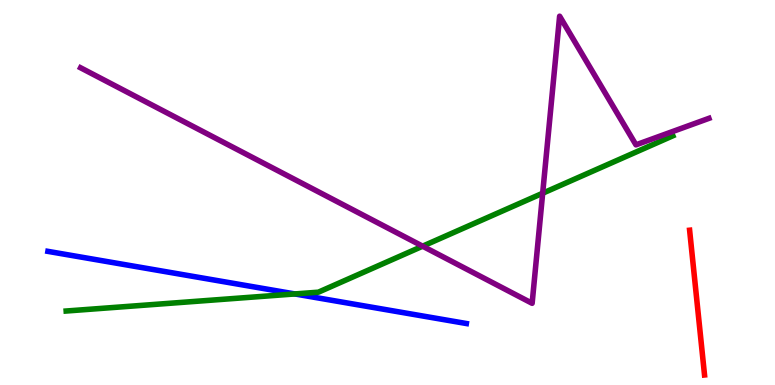[{'lines': ['blue', 'red'], 'intersections': []}, {'lines': ['green', 'red'], 'intersections': []}, {'lines': ['purple', 'red'], 'intersections': []}, {'lines': ['blue', 'green'], 'intersections': [{'x': 3.8, 'y': 2.37}]}, {'lines': ['blue', 'purple'], 'intersections': []}, {'lines': ['green', 'purple'], 'intersections': [{'x': 5.45, 'y': 3.61}, {'x': 7.0, 'y': 4.98}]}]